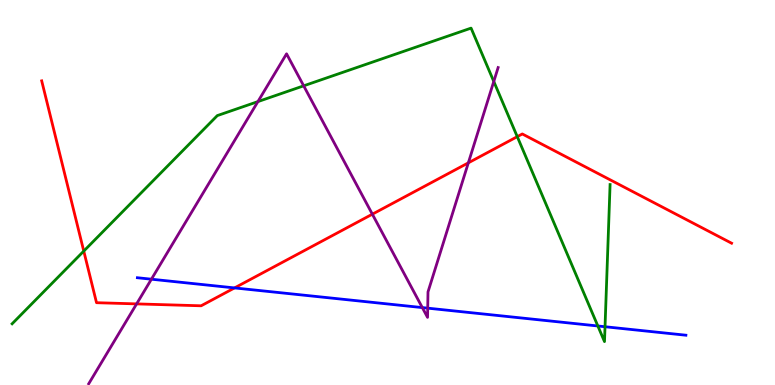[{'lines': ['blue', 'red'], 'intersections': [{'x': 3.03, 'y': 2.52}]}, {'lines': ['green', 'red'], 'intersections': [{'x': 1.08, 'y': 3.48}, {'x': 6.67, 'y': 6.45}]}, {'lines': ['purple', 'red'], 'intersections': [{'x': 1.76, 'y': 2.11}, {'x': 4.8, 'y': 4.44}, {'x': 6.04, 'y': 5.77}]}, {'lines': ['blue', 'green'], 'intersections': [{'x': 7.71, 'y': 1.53}, {'x': 7.81, 'y': 1.51}]}, {'lines': ['blue', 'purple'], 'intersections': [{'x': 1.95, 'y': 2.75}, {'x': 5.45, 'y': 2.01}, {'x': 5.52, 'y': 2.0}]}, {'lines': ['green', 'purple'], 'intersections': [{'x': 3.33, 'y': 7.36}, {'x': 3.92, 'y': 7.77}, {'x': 6.37, 'y': 7.88}]}]